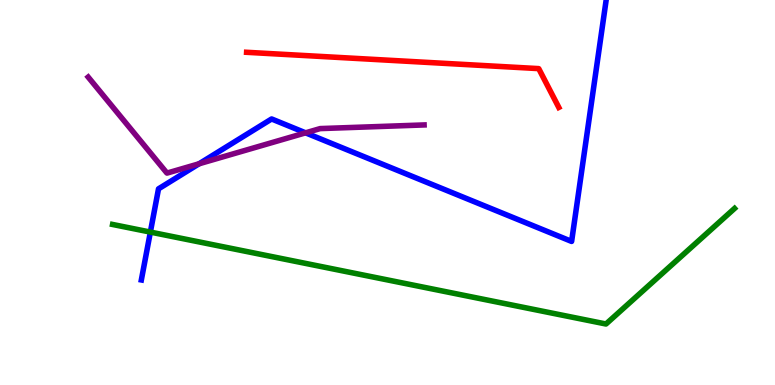[{'lines': ['blue', 'red'], 'intersections': []}, {'lines': ['green', 'red'], 'intersections': []}, {'lines': ['purple', 'red'], 'intersections': []}, {'lines': ['blue', 'green'], 'intersections': [{'x': 1.94, 'y': 3.97}]}, {'lines': ['blue', 'purple'], 'intersections': [{'x': 2.57, 'y': 5.75}, {'x': 3.94, 'y': 6.55}]}, {'lines': ['green', 'purple'], 'intersections': []}]